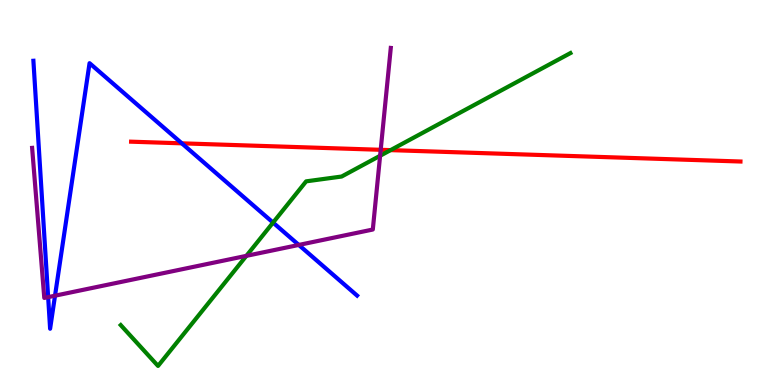[{'lines': ['blue', 'red'], 'intersections': [{'x': 2.35, 'y': 6.28}]}, {'lines': ['green', 'red'], 'intersections': [{'x': 5.04, 'y': 6.1}]}, {'lines': ['purple', 'red'], 'intersections': [{'x': 4.91, 'y': 6.11}]}, {'lines': ['blue', 'green'], 'intersections': [{'x': 3.52, 'y': 4.22}]}, {'lines': ['blue', 'purple'], 'intersections': [{'x': 0.621, 'y': 2.28}, {'x': 0.71, 'y': 2.32}, {'x': 3.86, 'y': 3.64}]}, {'lines': ['green', 'purple'], 'intersections': [{'x': 3.18, 'y': 3.35}, {'x': 4.9, 'y': 5.95}]}]